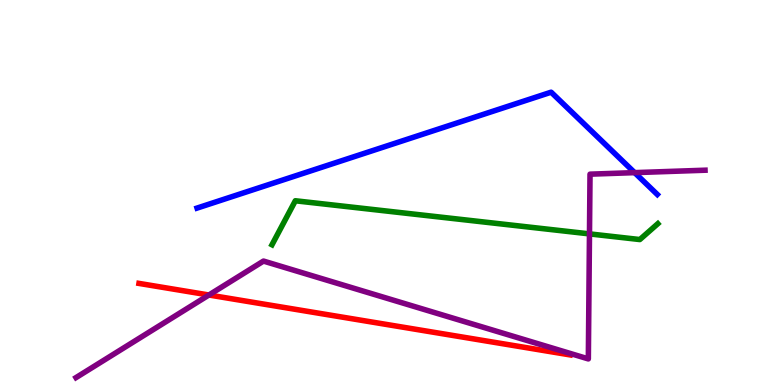[{'lines': ['blue', 'red'], 'intersections': []}, {'lines': ['green', 'red'], 'intersections': []}, {'lines': ['purple', 'red'], 'intersections': [{'x': 2.7, 'y': 2.34}]}, {'lines': ['blue', 'green'], 'intersections': []}, {'lines': ['blue', 'purple'], 'intersections': [{'x': 8.19, 'y': 5.52}]}, {'lines': ['green', 'purple'], 'intersections': [{'x': 7.61, 'y': 3.93}]}]